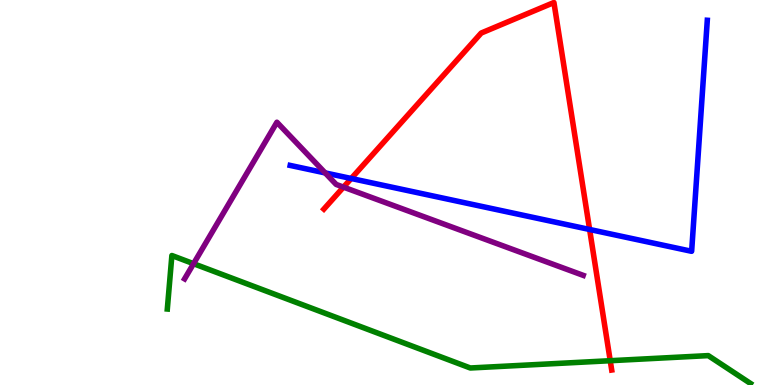[{'lines': ['blue', 'red'], 'intersections': [{'x': 4.53, 'y': 5.36}, {'x': 7.61, 'y': 4.04}]}, {'lines': ['green', 'red'], 'intersections': [{'x': 7.87, 'y': 0.631}]}, {'lines': ['purple', 'red'], 'intersections': [{'x': 4.43, 'y': 5.14}]}, {'lines': ['blue', 'green'], 'intersections': []}, {'lines': ['blue', 'purple'], 'intersections': [{'x': 4.2, 'y': 5.51}]}, {'lines': ['green', 'purple'], 'intersections': [{'x': 2.5, 'y': 3.15}]}]